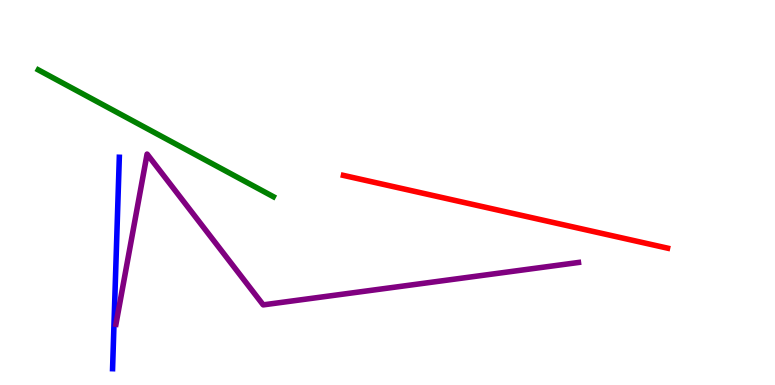[{'lines': ['blue', 'red'], 'intersections': []}, {'lines': ['green', 'red'], 'intersections': []}, {'lines': ['purple', 'red'], 'intersections': []}, {'lines': ['blue', 'green'], 'intersections': []}, {'lines': ['blue', 'purple'], 'intersections': []}, {'lines': ['green', 'purple'], 'intersections': []}]